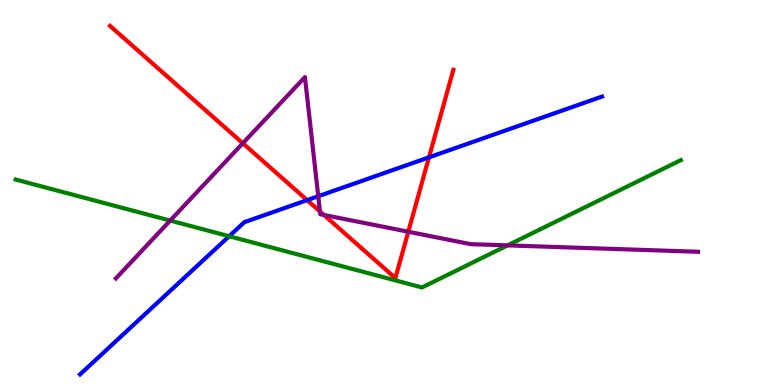[{'lines': ['blue', 'red'], 'intersections': [{'x': 3.96, 'y': 4.8}, {'x': 5.54, 'y': 5.91}]}, {'lines': ['green', 'red'], 'intersections': []}, {'lines': ['purple', 'red'], 'intersections': [{'x': 3.13, 'y': 6.28}, {'x': 4.13, 'y': 4.51}, {'x': 4.18, 'y': 4.42}, {'x': 5.27, 'y': 3.98}]}, {'lines': ['blue', 'green'], 'intersections': [{'x': 2.96, 'y': 3.86}]}, {'lines': ['blue', 'purple'], 'intersections': [{'x': 4.11, 'y': 4.9}]}, {'lines': ['green', 'purple'], 'intersections': [{'x': 2.2, 'y': 4.27}, {'x': 6.55, 'y': 3.63}]}]